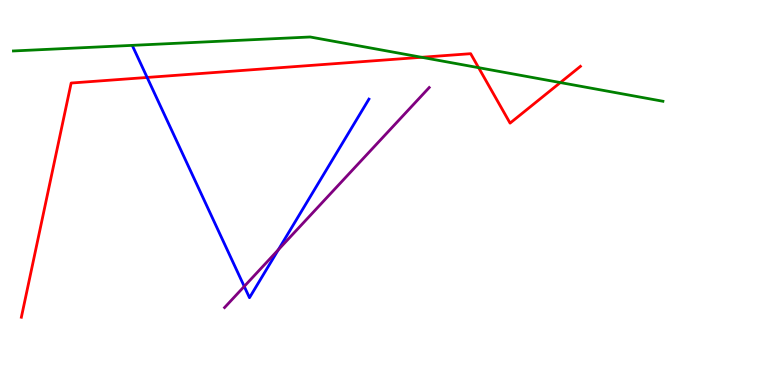[{'lines': ['blue', 'red'], 'intersections': [{'x': 1.9, 'y': 7.99}]}, {'lines': ['green', 'red'], 'intersections': [{'x': 5.44, 'y': 8.51}, {'x': 6.18, 'y': 8.24}, {'x': 7.23, 'y': 7.86}]}, {'lines': ['purple', 'red'], 'intersections': []}, {'lines': ['blue', 'green'], 'intersections': []}, {'lines': ['blue', 'purple'], 'intersections': [{'x': 3.15, 'y': 2.56}, {'x': 3.59, 'y': 3.51}]}, {'lines': ['green', 'purple'], 'intersections': []}]